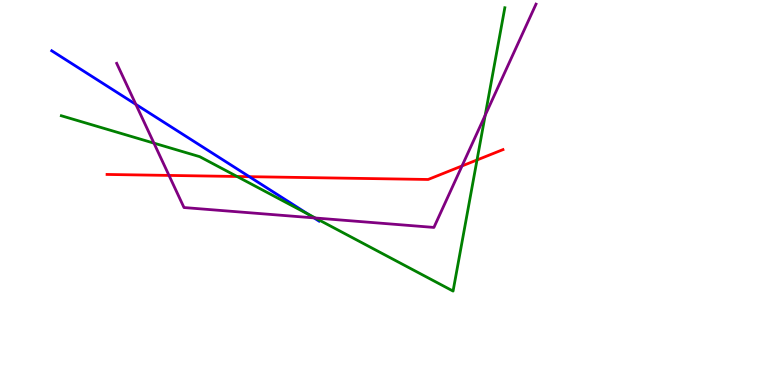[{'lines': ['blue', 'red'], 'intersections': [{'x': 3.22, 'y': 5.41}]}, {'lines': ['green', 'red'], 'intersections': [{'x': 3.06, 'y': 5.42}, {'x': 6.16, 'y': 5.84}]}, {'lines': ['purple', 'red'], 'intersections': [{'x': 2.18, 'y': 5.44}, {'x': 5.96, 'y': 5.69}]}, {'lines': ['blue', 'green'], 'intersections': [{'x': 3.98, 'y': 4.43}]}, {'lines': ['blue', 'purple'], 'intersections': [{'x': 1.75, 'y': 7.29}, {'x': 4.05, 'y': 4.34}]}, {'lines': ['green', 'purple'], 'intersections': [{'x': 1.99, 'y': 6.28}, {'x': 4.07, 'y': 4.34}, {'x': 6.26, 'y': 7.01}]}]